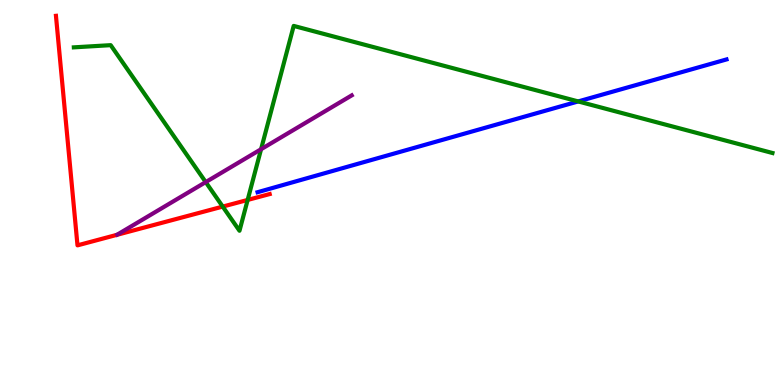[{'lines': ['blue', 'red'], 'intersections': []}, {'lines': ['green', 'red'], 'intersections': [{'x': 2.87, 'y': 4.63}, {'x': 3.2, 'y': 4.81}]}, {'lines': ['purple', 'red'], 'intersections': []}, {'lines': ['blue', 'green'], 'intersections': [{'x': 7.46, 'y': 7.37}]}, {'lines': ['blue', 'purple'], 'intersections': []}, {'lines': ['green', 'purple'], 'intersections': [{'x': 2.65, 'y': 5.27}, {'x': 3.37, 'y': 6.12}]}]